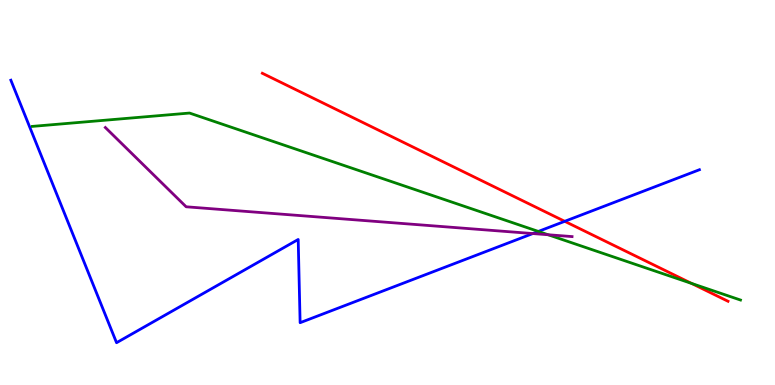[{'lines': ['blue', 'red'], 'intersections': [{'x': 7.29, 'y': 4.25}]}, {'lines': ['green', 'red'], 'intersections': [{'x': 8.92, 'y': 2.64}]}, {'lines': ['purple', 'red'], 'intersections': []}, {'lines': ['blue', 'green'], 'intersections': [{'x': 6.95, 'y': 3.99}]}, {'lines': ['blue', 'purple'], 'intersections': [{'x': 6.88, 'y': 3.93}]}, {'lines': ['green', 'purple'], 'intersections': [{'x': 7.07, 'y': 3.9}]}]